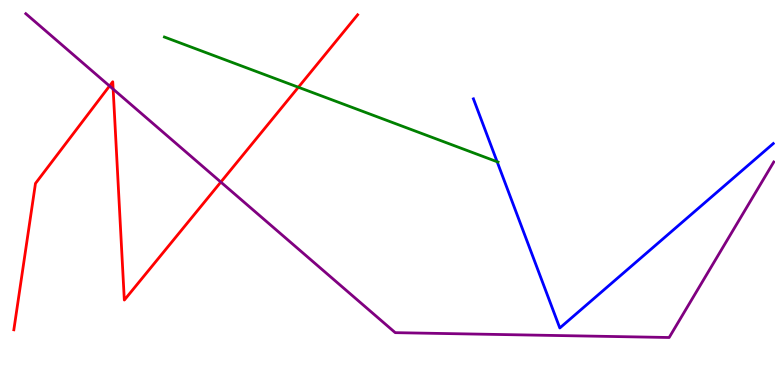[{'lines': ['blue', 'red'], 'intersections': []}, {'lines': ['green', 'red'], 'intersections': [{'x': 3.85, 'y': 7.73}]}, {'lines': ['purple', 'red'], 'intersections': [{'x': 1.41, 'y': 7.77}, {'x': 1.46, 'y': 7.69}, {'x': 2.85, 'y': 5.27}]}, {'lines': ['blue', 'green'], 'intersections': [{'x': 6.41, 'y': 5.8}]}, {'lines': ['blue', 'purple'], 'intersections': []}, {'lines': ['green', 'purple'], 'intersections': []}]